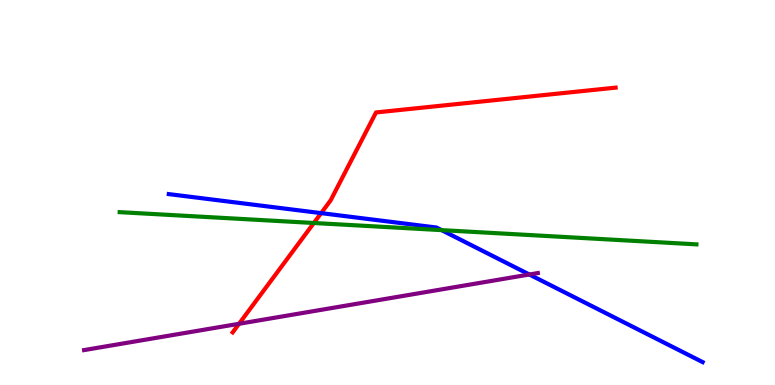[{'lines': ['blue', 'red'], 'intersections': [{'x': 4.14, 'y': 4.46}]}, {'lines': ['green', 'red'], 'intersections': [{'x': 4.05, 'y': 4.21}]}, {'lines': ['purple', 'red'], 'intersections': [{'x': 3.08, 'y': 1.59}]}, {'lines': ['blue', 'green'], 'intersections': [{'x': 5.7, 'y': 4.02}]}, {'lines': ['blue', 'purple'], 'intersections': [{'x': 6.83, 'y': 2.87}]}, {'lines': ['green', 'purple'], 'intersections': []}]